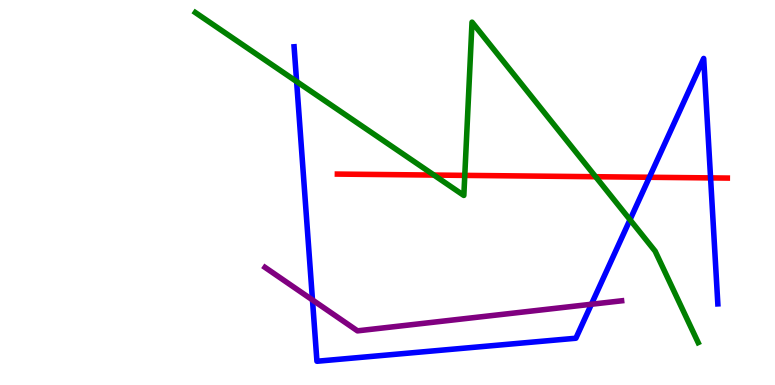[{'lines': ['blue', 'red'], 'intersections': [{'x': 8.38, 'y': 5.4}, {'x': 9.17, 'y': 5.38}]}, {'lines': ['green', 'red'], 'intersections': [{'x': 5.6, 'y': 5.45}, {'x': 6.0, 'y': 5.44}, {'x': 7.69, 'y': 5.41}]}, {'lines': ['purple', 'red'], 'intersections': []}, {'lines': ['blue', 'green'], 'intersections': [{'x': 3.83, 'y': 7.88}, {'x': 8.13, 'y': 4.29}]}, {'lines': ['blue', 'purple'], 'intersections': [{'x': 4.03, 'y': 2.21}, {'x': 7.63, 'y': 2.1}]}, {'lines': ['green', 'purple'], 'intersections': []}]